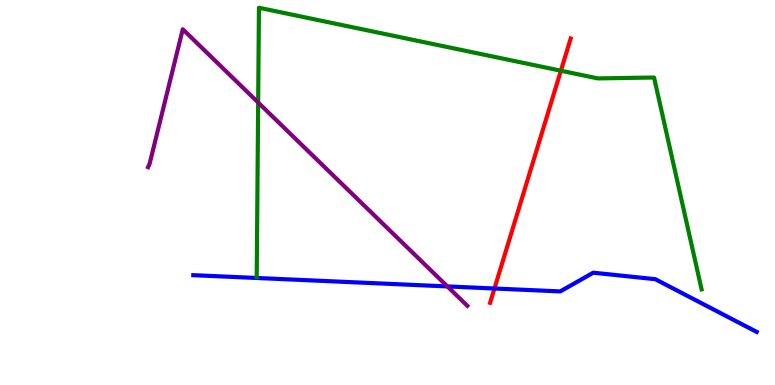[{'lines': ['blue', 'red'], 'intersections': [{'x': 6.38, 'y': 2.51}]}, {'lines': ['green', 'red'], 'intersections': [{'x': 7.24, 'y': 8.16}]}, {'lines': ['purple', 'red'], 'intersections': []}, {'lines': ['blue', 'green'], 'intersections': []}, {'lines': ['blue', 'purple'], 'intersections': [{'x': 5.77, 'y': 2.56}]}, {'lines': ['green', 'purple'], 'intersections': [{'x': 3.33, 'y': 7.34}]}]